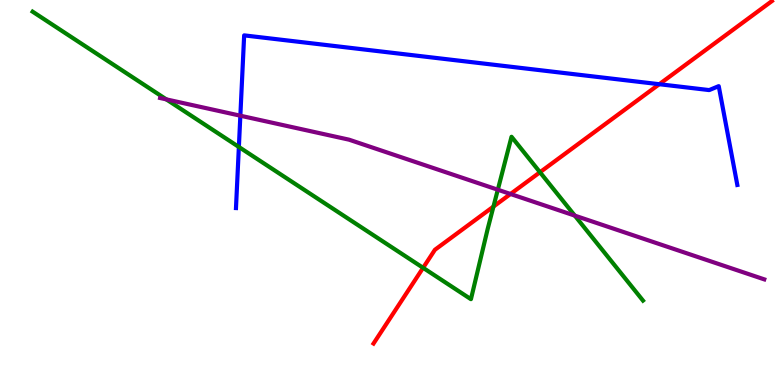[{'lines': ['blue', 'red'], 'intersections': [{'x': 8.51, 'y': 7.81}]}, {'lines': ['green', 'red'], 'intersections': [{'x': 5.46, 'y': 3.04}, {'x': 6.37, 'y': 4.63}, {'x': 6.97, 'y': 5.53}]}, {'lines': ['purple', 'red'], 'intersections': [{'x': 6.59, 'y': 4.96}]}, {'lines': ['blue', 'green'], 'intersections': [{'x': 3.08, 'y': 6.18}]}, {'lines': ['blue', 'purple'], 'intersections': [{'x': 3.1, 'y': 6.99}]}, {'lines': ['green', 'purple'], 'intersections': [{'x': 2.15, 'y': 7.42}, {'x': 6.42, 'y': 5.07}, {'x': 7.42, 'y': 4.4}]}]